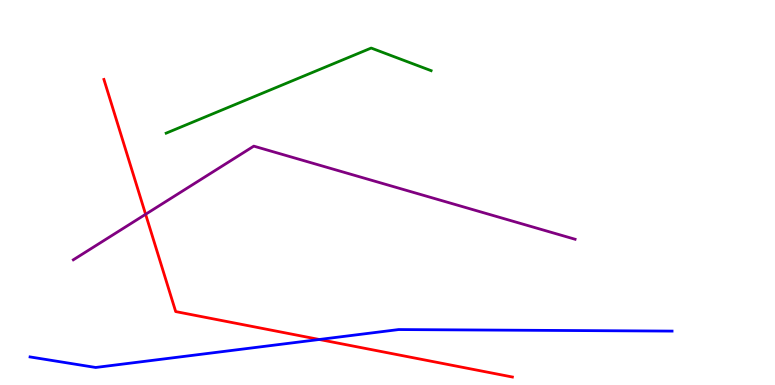[{'lines': ['blue', 'red'], 'intersections': [{'x': 4.12, 'y': 1.18}]}, {'lines': ['green', 'red'], 'intersections': []}, {'lines': ['purple', 'red'], 'intersections': [{'x': 1.88, 'y': 4.43}]}, {'lines': ['blue', 'green'], 'intersections': []}, {'lines': ['blue', 'purple'], 'intersections': []}, {'lines': ['green', 'purple'], 'intersections': []}]